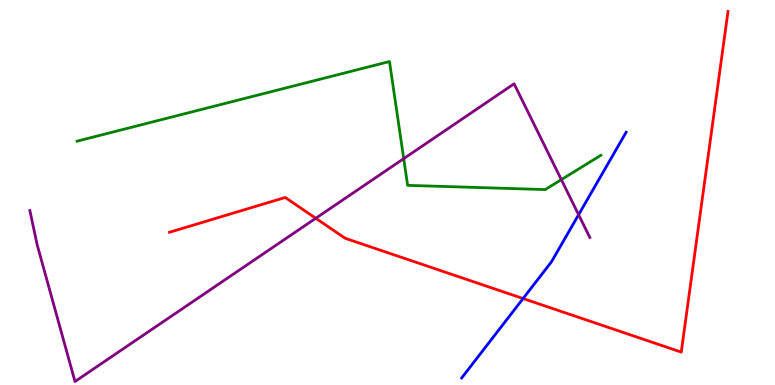[{'lines': ['blue', 'red'], 'intersections': [{'x': 6.75, 'y': 2.25}]}, {'lines': ['green', 'red'], 'intersections': []}, {'lines': ['purple', 'red'], 'intersections': [{'x': 4.07, 'y': 4.33}]}, {'lines': ['blue', 'green'], 'intersections': []}, {'lines': ['blue', 'purple'], 'intersections': [{'x': 7.47, 'y': 4.42}]}, {'lines': ['green', 'purple'], 'intersections': [{'x': 5.21, 'y': 5.88}, {'x': 7.24, 'y': 5.33}]}]